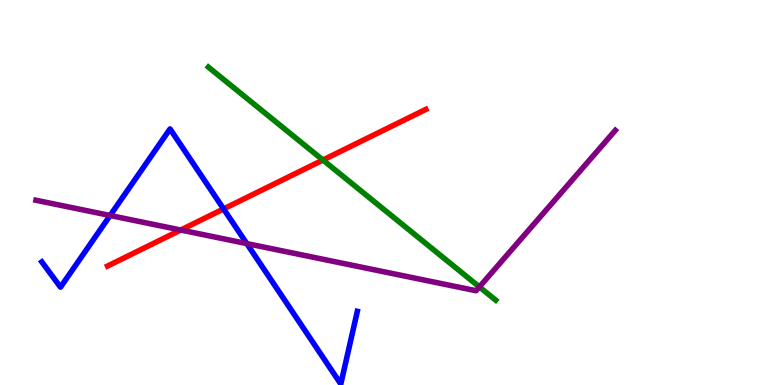[{'lines': ['blue', 'red'], 'intersections': [{'x': 2.89, 'y': 4.57}]}, {'lines': ['green', 'red'], 'intersections': [{'x': 4.17, 'y': 5.84}]}, {'lines': ['purple', 'red'], 'intersections': [{'x': 2.33, 'y': 4.03}]}, {'lines': ['blue', 'green'], 'intersections': []}, {'lines': ['blue', 'purple'], 'intersections': [{'x': 1.42, 'y': 4.4}, {'x': 3.18, 'y': 3.67}]}, {'lines': ['green', 'purple'], 'intersections': [{'x': 6.19, 'y': 2.55}]}]